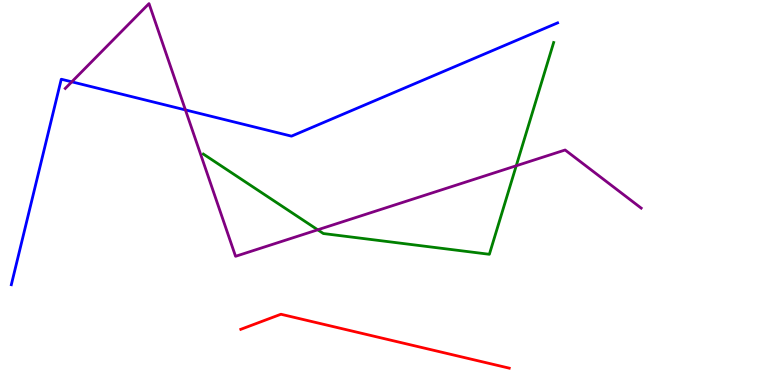[{'lines': ['blue', 'red'], 'intersections': []}, {'lines': ['green', 'red'], 'intersections': []}, {'lines': ['purple', 'red'], 'intersections': []}, {'lines': ['blue', 'green'], 'intersections': []}, {'lines': ['blue', 'purple'], 'intersections': [{'x': 0.926, 'y': 7.87}, {'x': 2.39, 'y': 7.14}]}, {'lines': ['green', 'purple'], 'intersections': [{'x': 4.1, 'y': 4.03}, {'x': 6.66, 'y': 5.69}]}]